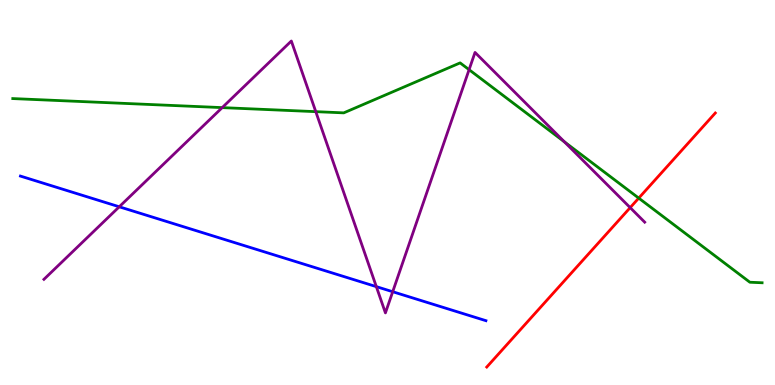[{'lines': ['blue', 'red'], 'intersections': []}, {'lines': ['green', 'red'], 'intersections': [{'x': 8.24, 'y': 4.85}]}, {'lines': ['purple', 'red'], 'intersections': [{'x': 8.13, 'y': 4.61}]}, {'lines': ['blue', 'green'], 'intersections': []}, {'lines': ['blue', 'purple'], 'intersections': [{'x': 1.54, 'y': 4.63}, {'x': 4.86, 'y': 2.55}, {'x': 5.07, 'y': 2.42}]}, {'lines': ['green', 'purple'], 'intersections': [{'x': 2.87, 'y': 7.2}, {'x': 4.07, 'y': 7.1}, {'x': 6.05, 'y': 8.19}, {'x': 7.28, 'y': 6.32}]}]